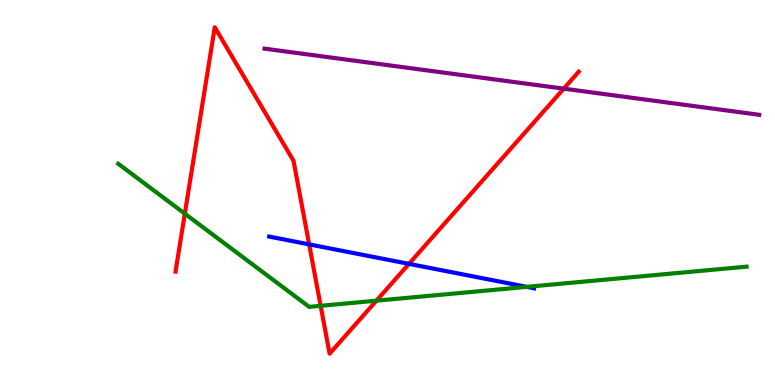[{'lines': ['blue', 'red'], 'intersections': [{'x': 3.99, 'y': 3.65}, {'x': 5.28, 'y': 3.15}]}, {'lines': ['green', 'red'], 'intersections': [{'x': 2.38, 'y': 4.45}, {'x': 4.14, 'y': 2.06}, {'x': 4.86, 'y': 2.19}]}, {'lines': ['purple', 'red'], 'intersections': [{'x': 7.27, 'y': 7.7}]}, {'lines': ['blue', 'green'], 'intersections': [{'x': 6.8, 'y': 2.55}]}, {'lines': ['blue', 'purple'], 'intersections': []}, {'lines': ['green', 'purple'], 'intersections': []}]